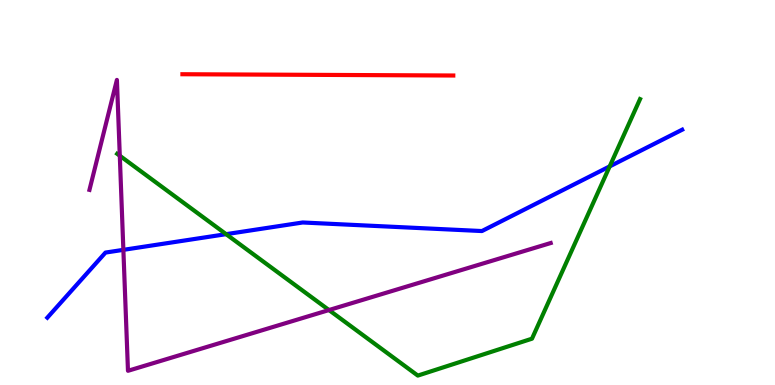[{'lines': ['blue', 'red'], 'intersections': []}, {'lines': ['green', 'red'], 'intersections': []}, {'lines': ['purple', 'red'], 'intersections': []}, {'lines': ['blue', 'green'], 'intersections': [{'x': 2.92, 'y': 3.92}, {'x': 7.87, 'y': 5.68}]}, {'lines': ['blue', 'purple'], 'intersections': [{'x': 1.59, 'y': 3.51}]}, {'lines': ['green', 'purple'], 'intersections': [{'x': 1.55, 'y': 5.95}, {'x': 4.24, 'y': 1.95}]}]